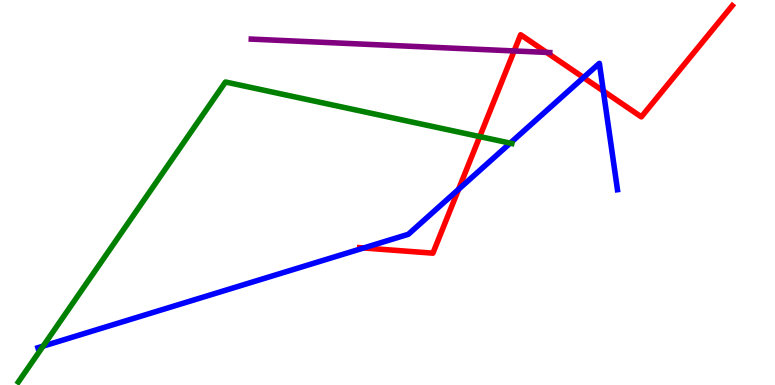[{'lines': ['blue', 'red'], 'intersections': [{'x': 4.69, 'y': 3.56}, {'x': 5.92, 'y': 5.08}, {'x': 7.53, 'y': 7.99}, {'x': 7.78, 'y': 7.64}]}, {'lines': ['green', 'red'], 'intersections': [{'x': 6.19, 'y': 6.45}]}, {'lines': ['purple', 'red'], 'intersections': [{'x': 6.63, 'y': 8.68}, {'x': 7.05, 'y': 8.64}]}, {'lines': ['blue', 'green'], 'intersections': [{'x': 0.556, 'y': 1.01}, {'x': 6.58, 'y': 6.28}]}, {'lines': ['blue', 'purple'], 'intersections': []}, {'lines': ['green', 'purple'], 'intersections': []}]